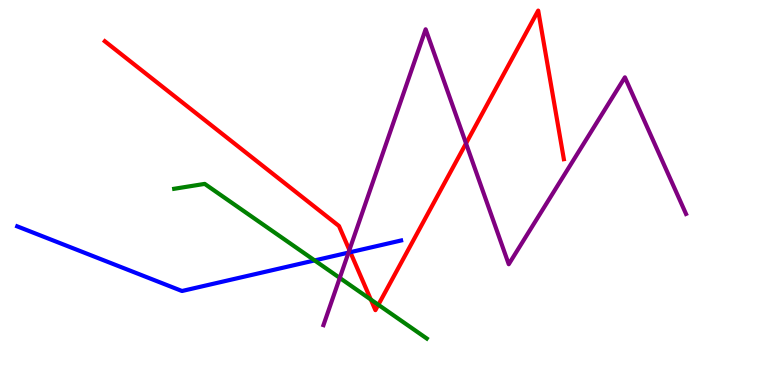[{'lines': ['blue', 'red'], 'intersections': [{'x': 4.52, 'y': 3.45}]}, {'lines': ['green', 'red'], 'intersections': [{'x': 4.78, 'y': 2.22}, {'x': 4.88, 'y': 2.08}]}, {'lines': ['purple', 'red'], 'intersections': [{'x': 4.51, 'y': 3.51}, {'x': 6.01, 'y': 6.27}]}, {'lines': ['blue', 'green'], 'intersections': [{'x': 4.06, 'y': 3.24}]}, {'lines': ['blue', 'purple'], 'intersections': [{'x': 4.5, 'y': 3.44}]}, {'lines': ['green', 'purple'], 'intersections': [{'x': 4.38, 'y': 2.78}]}]